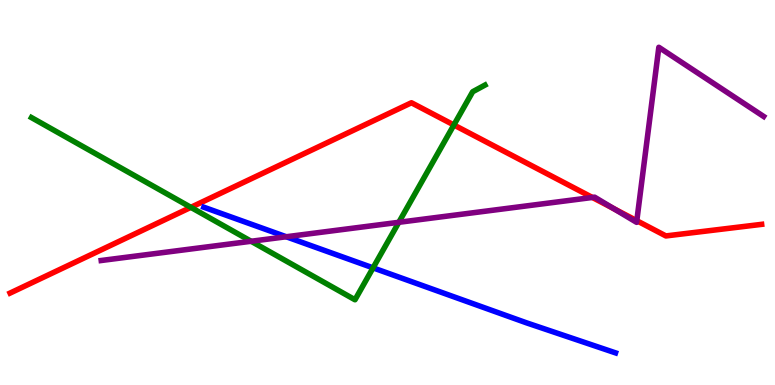[{'lines': ['blue', 'red'], 'intersections': []}, {'lines': ['green', 'red'], 'intersections': [{'x': 2.46, 'y': 4.61}, {'x': 5.86, 'y': 6.75}]}, {'lines': ['purple', 'red'], 'intersections': [{'x': 7.64, 'y': 4.87}, {'x': 7.92, 'y': 4.58}, {'x': 8.22, 'y': 4.27}]}, {'lines': ['blue', 'green'], 'intersections': [{'x': 4.81, 'y': 3.04}]}, {'lines': ['blue', 'purple'], 'intersections': [{'x': 3.69, 'y': 3.85}]}, {'lines': ['green', 'purple'], 'intersections': [{'x': 3.24, 'y': 3.73}, {'x': 5.15, 'y': 4.23}]}]